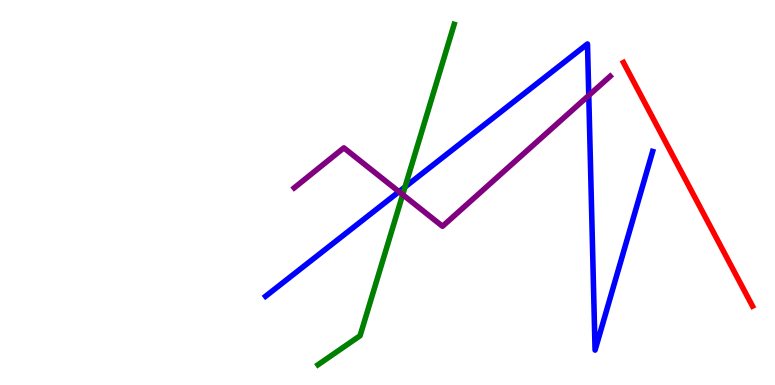[{'lines': ['blue', 'red'], 'intersections': []}, {'lines': ['green', 'red'], 'intersections': []}, {'lines': ['purple', 'red'], 'intersections': []}, {'lines': ['blue', 'green'], 'intersections': [{'x': 5.23, 'y': 5.14}]}, {'lines': ['blue', 'purple'], 'intersections': [{'x': 5.15, 'y': 5.02}, {'x': 7.6, 'y': 7.52}]}, {'lines': ['green', 'purple'], 'intersections': [{'x': 5.2, 'y': 4.94}]}]